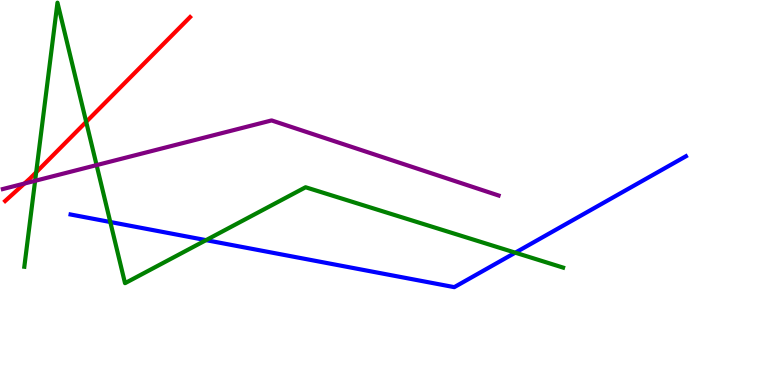[{'lines': ['blue', 'red'], 'intersections': []}, {'lines': ['green', 'red'], 'intersections': [{'x': 0.467, 'y': 5.53}, {'x': 1.11, 'y': 6.83}]}, {'lines': ['purple', 'red'], 'intersections': [{'x': 0.315, 'y': 5.23}]}, {'lines': ['blue', 'green'], 'intersections': [{'x': 1.42, 'y': 4.23}, {'x': 2.66, 'y': 3.76}, {'x': 6.65, 'y': 3.44}]}, {'lines': ['blue', 'purple'], 'intersections': []}, {'lines': ['green', 'purple'], 'intersections': [{'x': 0.453, 'y': 5.3}, {'x': 1.25, 'y': 5.71}]}]